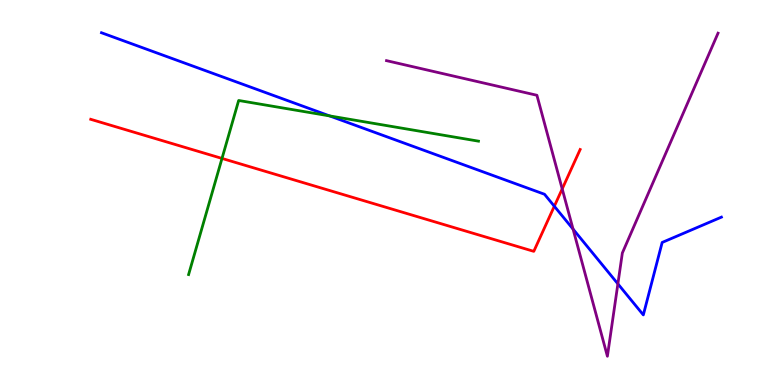[{'lines': ['blue', 'red'], 'intersections': [{'x': 7.15, 'y': 4.64}]}, {'lines': ['green', 'red'], 'intersections': [{'x': 2.86, 'y': 5.88}]}, {'lines': ['purple', 'red'], 'intersections': [{'x': 7.25, 'y': 5.09}]}, {'lines': ['blue', 'green'], 'intersections': [{'x': 4.25, 'y': 6.99}]}, {'lines': ['blue', 'purple'], 'intersections': [{'x': 7.39, 'y': 4.05}, {'x': 7.97, 'y': 2.63}]}, {'lines': ['green', 'purple'], 'intersections': []}]